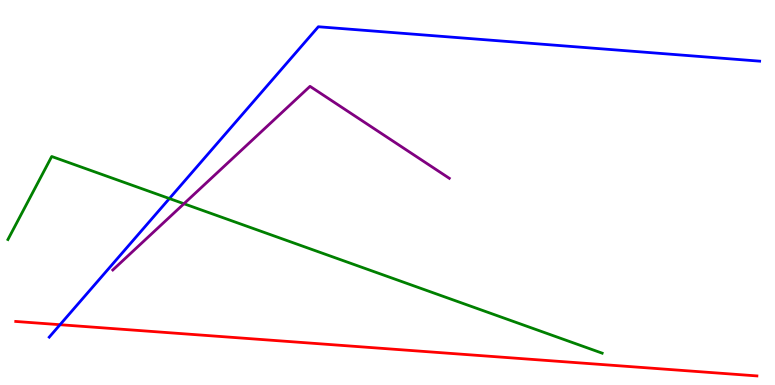[{'lines': ['blue', 'red'], 'intersections': [{'x': 0.774, 'y': 1.57}]}, {'lines': ['green', 'red'], 'intersections': []}, {'lines': ['purple', 'red'], 'intersections': []}, {'lines': ['blue', 'green'], 'intersections': [{'x': 2.19, 'y': 4.84}]}, {'lines': ['blue', 'purple'], 'intersections': []}, {'lines': ['green', 'purple'], 'intersections': [{'x': 2.37, 'y': 4.71}]}]